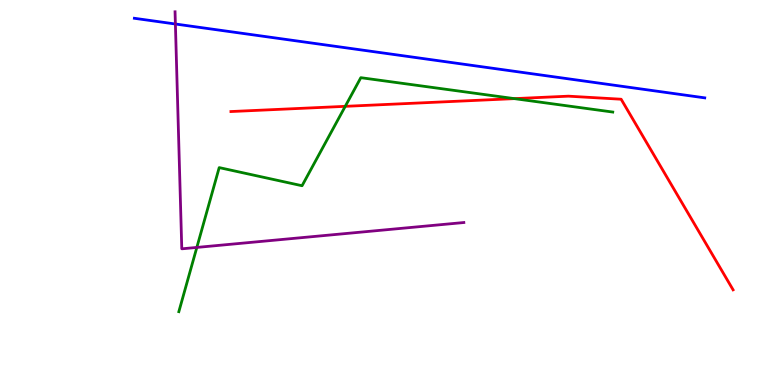[{'lines': ['blue', 'red'], 'intersections': []}, {'lines': ['green', 'red'], 'intersections': [{'x': 4.45, 'y': 7.24}, {'x': 6.64, 'y': 7.44}]}, {'lines': ['purple', 'red'], 'intersections': []}, {'lines': ['blue', 'green'], 'intersections': []}, {'lines': ['blue', 'purple'], 'intersections': [{'x': 2.26, 'y': 9.38}]}, {'lines': ['green', 'purple'], 'intersections': [{'x': 2.54, 'y': 3.57}]}]